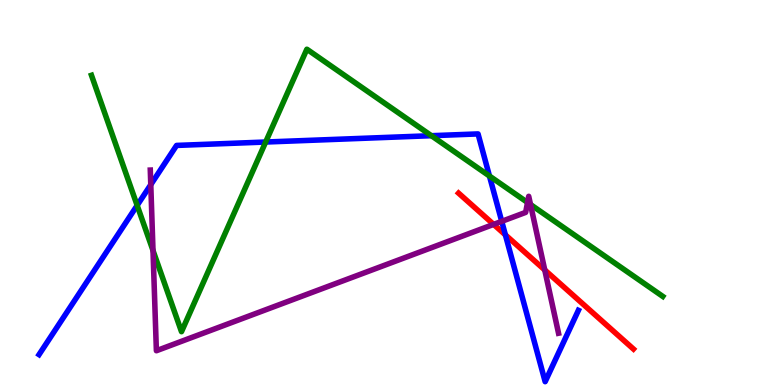[{'lines': ['blue', 'red'], 'intersections': [{'x': 6.52, 'y': 3.9}]}, {'lines': ['green', 'red'], 'intersections': []}, {'lines': ['purple', 'red'], 'intersections': [{'x': 6.37, 'y': 4.17}, {'x': 7.03, 'y': 2.99}]}, {'lines': ['blue', 'green'], 'intersections': [{'x': 1.77, 'y': 4.67}, {'x': 3.43, 'y': 6.31}, {'x': 5.57, 'y': 6.48}, {'x': 6.32, 'y': 5.43}]}, {'lines': ['blue', 'purple'], 'intersections': [{'x': 1.95, 'y': 5.2}, {'x': 6.47, 'y': 4.25}]}, {'lines': ['green', 'purple'], 'intersections': [{'x': 1.97, 'y': 3.49}, {'x': 6.81, 'y': 4.74}, {'x': 6.85, 'y': 4.69}]}]